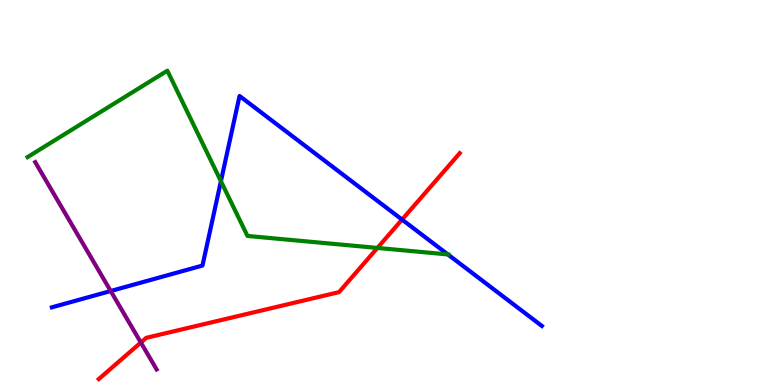[{'lines': ['blue', 'red'], 'intersections': [{'x': 5.19, 'y': 4.3}]}, {'lines': ['green', 'red'], 'intersections': [{'x': 4.87, 'y': 3.56}]}, {'lines': ['purple', 'red'], 'intersections': [{'x': 1.82, 'y': 1.1}]}, {'lines': ['blue', 'green'], 'intersections': [{'x': 2.85, 'y': 5.29}, {'x': 5.78, 'y': 3.39}]}, {'lines': ['blue', 'purple'], 'intersections': [{'x': 1.43, 'y': 2.44}]}, {'lines': ['green', 'purple'], 'intersections': []}]